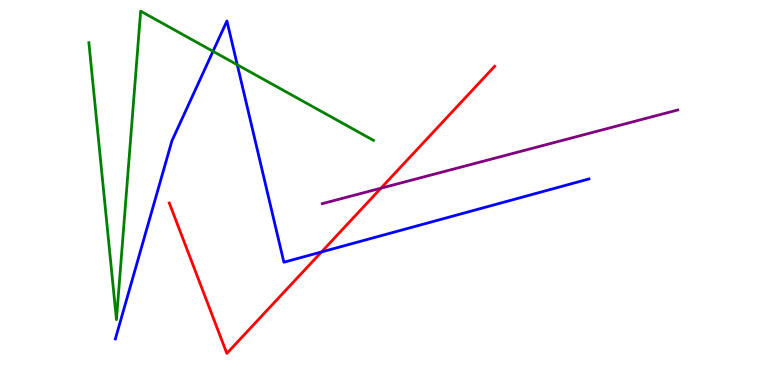[{'lines': ['blue', 'red'], 'intersections': [{'x': 4.15, 'y': 3.46}]}, {'lines': ['green', 'red'], 'intersections': []}, {'lines': ['purple', 'red'], 'intersections': [{'x': 4.92, 'y': 5.11}]}, {'lines': ['blue', 'green'], 'intersections': [{'x': 2.75, 'y': 8.67}, {'x': 3.06, 'y': 8.32}]}, {'lines': ['blue', 'purple'], 'intersections': []}, {'lines': ['green', 'purple'], 'intersections': []}]